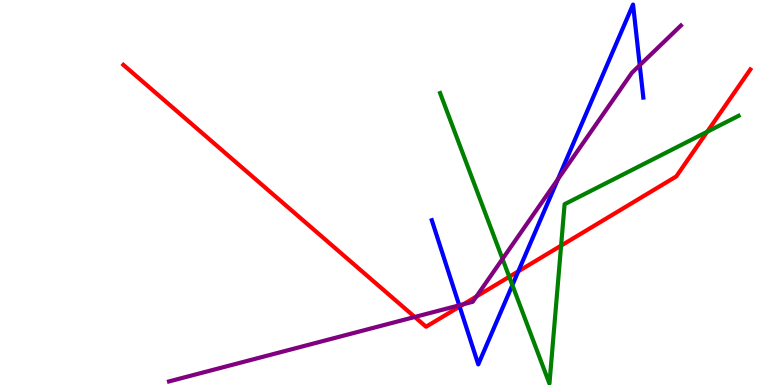[{'lines': ['blue', 'red'], 'intersections': [{'x': 5.93, 'y': 2.04}, {'x': 6.69, 'y': 2.95}]}, {'lines': ['green', 'red'], 'intersections': [{'x': 6.57, 'y': 2.81}, {'x': 7.24, 'y': 3.62}, {'x': 9.13, 'y': 6.58}]}, {'lines': ['purple', 'red'], 'intersections': [{'x': 5.35, 'y': 1.77}, {'x': 5.98, 'y': 2.1}, {'x': 6.15, 'y': 2.3}]}, {'lines': ['blue', 'green'], 'intersections': [{'x': 6.61, 'y': 2.59}]}, {'lines': ['blue', 'purple'], 'intersections': [{'x': 5.93, 'y': 2.07}, {'x': 7.2, 'y': 5.34}, {'x': 8.25, 'y': 8.31}]}, {'lines': ['green', 'purple'], 'intersections': [{'x': 6.48, 'y': 3.27}]}]